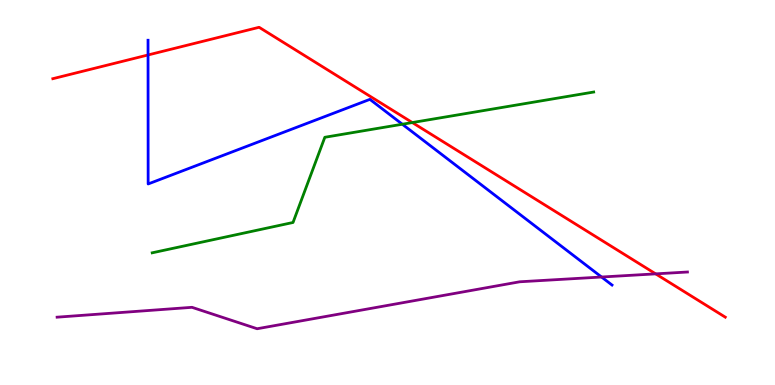[{'lines': ['blue', 'red'], 'intersections': [{'x': 1.91, 'y': 8.57}]}, {'lines': ['green', 'red'], 'intersections': [{'x': 5.32, 'y': 6.82}]}, {'lines': ['purple', 'red'], 'intersections': [{'x': 8.46, 'y': 2.89}]}, {'lines': ['blue', 'green'], 'intersections': [{'x': 5.19, 'y': 6.77}]}, {'lines': ['blue', 'purple'], 'intersections': [{'x': 7.76, 'y': 2.8}]}, {'lines': ['green', 'purple'], 'intersections': []}]